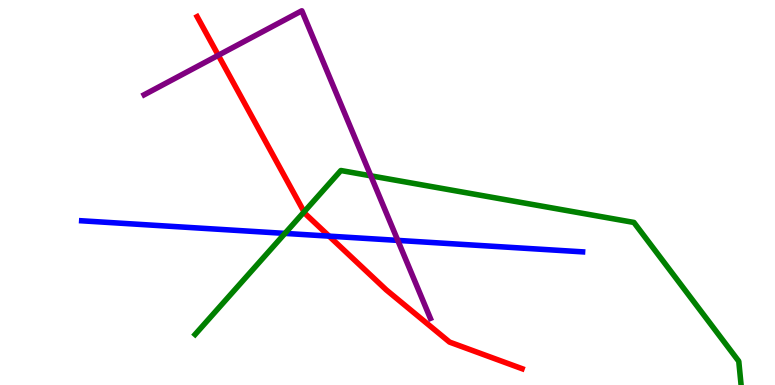[{'lines': ['blue', 'red'], 'intersections': [{'x': 4.25, 'y': 3.87}]}, {'lines': ['green', 'red'], 'intersections': [{'x': 3.92, 'y': 4.5}]}, {'lines': ['purple', 'red'], 'intersections': [{'x': 2.82, 'y': 8.56}]}, {'lines': ['blue', 'green'], 'intersections': [{'x': 3.68, 'y': 3.94}]}, {'lines': ['blue', 'purple'], 'intersections': [{'x': 5.13, 'y': 3.76}]}, {'lines': ['green', 'purple'], 'intersections': [{'x': 4.78, 'y': 5.43}]}]